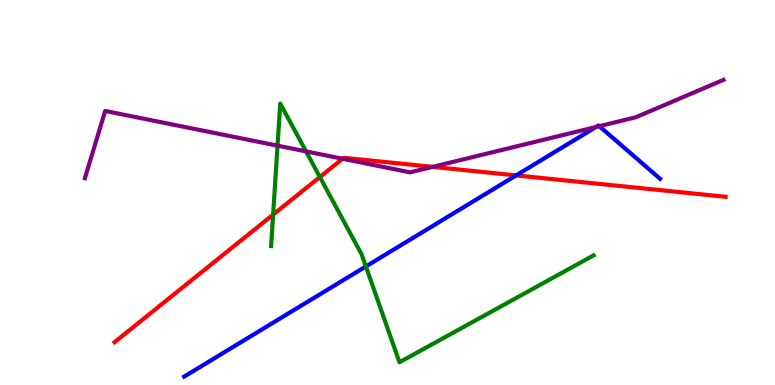[{'lines': ['blue', 'red'], 'intersections': [{'x': 6.66, 'y': 5.44}]}, {'lines': ['green', 'red'], 'intersections': [{'x': 3.52, 'y': 4.43}, {'x': 4.13, 'y': 5.4}]}, {'lines': ['purple', 'red'], 'intersections': [{'x': 4.42, 'y': 5.88}, {'x': 5.58, 'y': 5.67}]}, {'lines': ['blue', 'green'], 'intersections': [{'x': 4.72, 'y': 3.08}]}, {'lines': ['blue', 'purple'], 'intersections': [{'x': 7.69, 'y': 6.7}, {'x': 7.73, 'y': 6.72}]}, {'lines': ['green', 'purple'], 'intersections': [{'x': 3.58, 'y': 6.22}, {'x': 3.95, 'y': 6.07}]}]